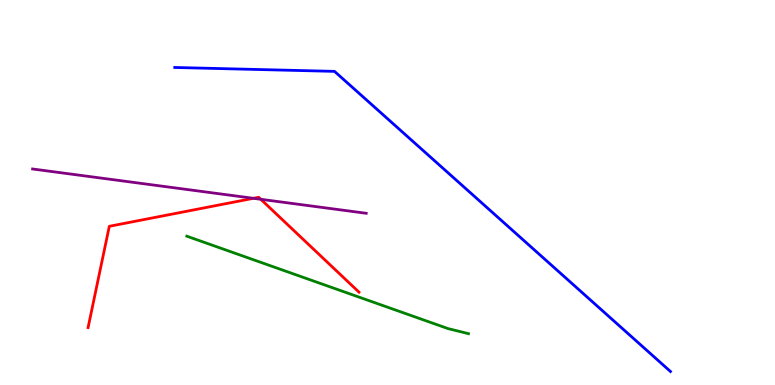[{'lines': ['blue', 'red'], 'intersections': []}, {'lines': ['green', 'red'], 'intersections': []}, {'lines': ['purple', 'red'], 'intersections': [{'x': 3.27, 'y': 4.85}, {'x': 3.37, 'y': 4.82}]}, {'lines': ['blue', 'green'], 'intersections': []}, {'lines': ['blue', 'purple'], 'intersections': []}, {'lines': ['green', 'purple'], 'intersections': []}]